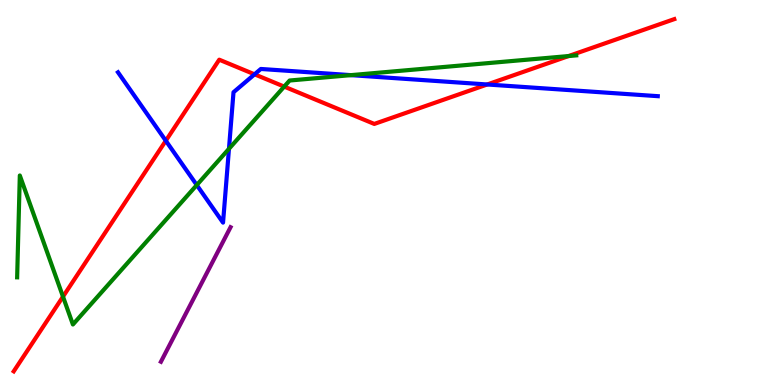[{'lines': ['blue', 'red'], 'intersections': [{'x': 2.14, 'y': 6.34}, {'x': 3.28, 'y': 8.07}, {'x': 6.29, 'y': 7.81}]}, {'lines': ['green', 'red'], 'intersections': [{'x': 0.813, 'y': 2.3}, {'x': 3.67, 'y': 7.75}, {'x': 7.34, 'y': 8.54}]}, {'lines': ['purple', 'red'], 'intersections': []}, {'lines': ['blue', 'green'], 'intersections': [{'x': 2.54, 'y': 5.19}, {'x': 2.95, 'y': 6.14}, {'x': 4.53, 'y': 8.05}]}, {'lines': ['blue', 'purple'], 'intersections': []}, {'lines': ['green', 'purple'], 'intersections': []}]